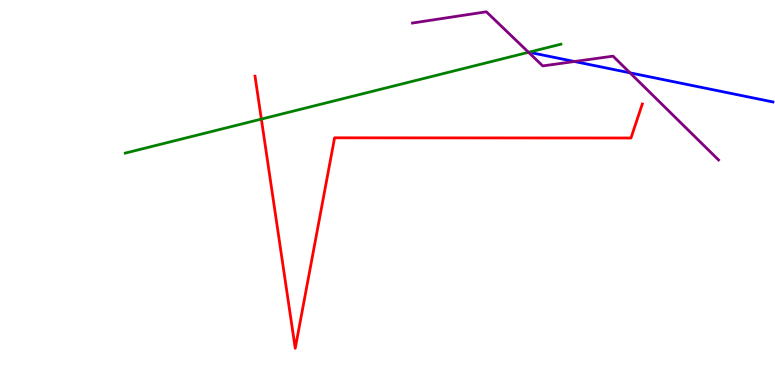[{'lines': ['blue', 'red'], 'intersections': []}, {'lines': ['green', 'red'], 'intersections': [{'x': 3.37, 'y': 6.91}]}, {'lines': ['purple', 'red'], 'intersections': []}, {'lines': ['blue', 'green'], 'intersections': []}, {'lines': ['blue', 'purple'], 'intersections': [{'x': 7.41, 'y': 8.4}, {'x': 8.13, 'y': 8.11}]}, {'lines': ['green', 'purple'], 'intersections': [{'x': 6.82, 'y': 8.64}]}]